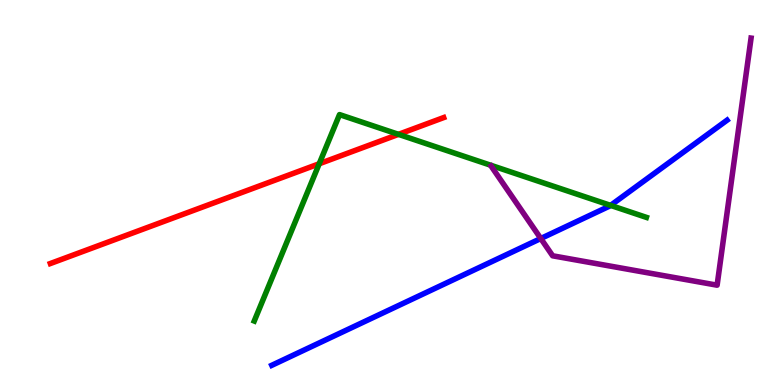[{'lines': ['blue', 'red'], 'intersections': []}, {'lines': ['green', 'red'], 'intersections': [{'x': 4.12, 'y': 5.75}, {'x': 5.14, 'y': 6.51}]}, {'lines': ['purple', 'red'], 'intersections': []}, {'lines': ['blue', 'green'], 'intersections': [{'x': 7.88, 'y': 4.67}]}, {'lines': ['blue', 'purple'], 'intersections': [{'x': 6.98, 'y': 3.8}]}, {'lines': ['green', 'purple'], 'intersections': []}]